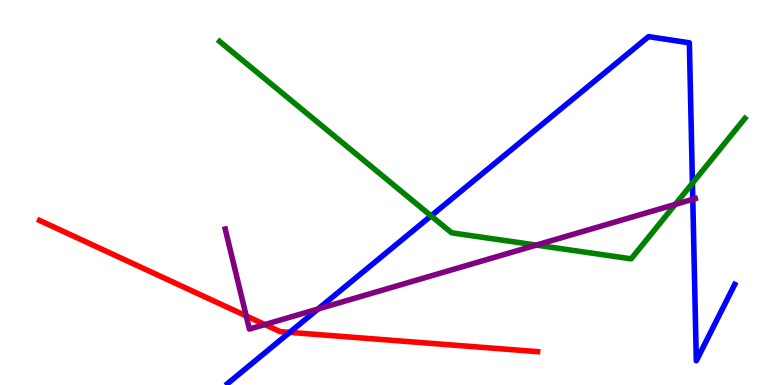[{'lines': ['blue', 'red'], 'intersections': [{'x': 3.74, 'y': 1.37}]}, {'lines': ['green', 'red'], 'intersections': []}, {'lines': ['purple', 'red'], 'intersections': [{'x': 3.18, 'y': 1.79}, {'x': 3.42, 'y': 1.57}]}, {'lines': ['blue', 'green'], 'intersections': [{'x': 5.56, 'y': 4.39}, {'x': 8.93, 'y': 5.24}]}, {'lines': ['blue', 'purple'], 'intersections': [{'x': 4.1, 'y': 1.97}, {'x': 8.94, 'y': 4.82}]}, {'lines': ['green', 'purple'], 'intersections': [{'x': 6.92, 'y': 3.63}, {'x': 8.71, 'y': 4.69}]}]